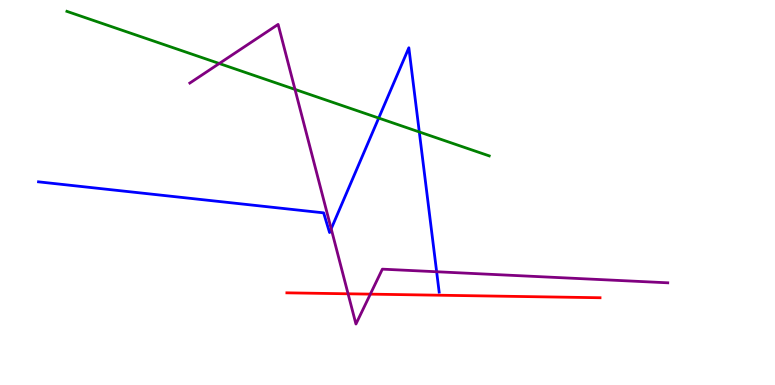[{'lines': ['blue', 'red'], 'intersections': []}, {'lines': ['green', 'red'], 'intersections': []}, {'lines': ['purple', 'red'], 'intersections': [{'x': 4.49, 'y': 2.37}, {'x': 4.78, 'y': 2.36}]}, {'lines': ['blue', 'green'], 'intersections': [{'x': 4.89, 'y': 6.93}, {'x': 5.41, 'y': 6.57}]}, {'lines': ['blue', 'purple'], 'intersections': [{'x': 4.27, 'y': 4.06}, {'x': 5.63, 'y': 2.94}]}, {'lines': ['green', 'purple'], 'intersections': [{'x': 2.83, 'y': 8.35}, {'x': 3.81, 'y': 7.68}]}]